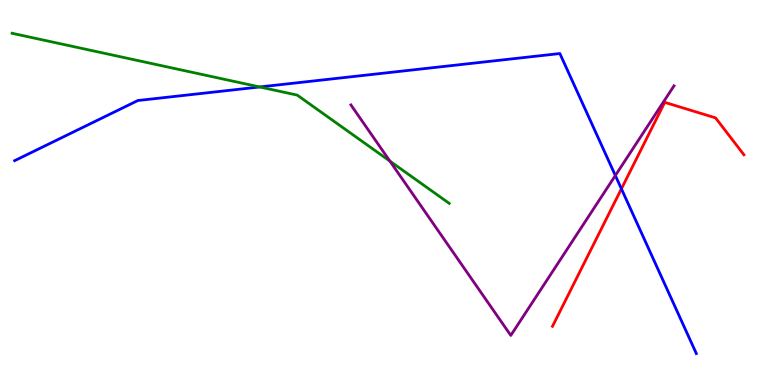[{'lines': ['blue', 'red'], 'intersections': [{'x': 8.02, 'y': 5.1}]}, {'lines': ['green', 'red'], 'intersections': []}, {'lines': ['purple', 'red'], 'intersections': []}, {'lines': ['blue', 'green'], 'intersections': [{'x': 3.35, 'y': 7.74}]}, {'lines': ['blue', 'purple'], 'intersections': [{'x': 7.94, 'y': 5.44}]}, {'lines': ['green', 'purple'], 'intersections': [{'x': 5.03, 'y': 5.82}]}]